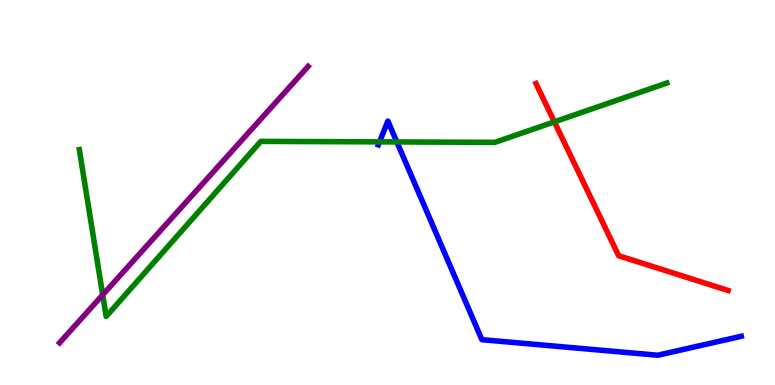[{'lines': ['blue', 'red'], 'intersections': []}, {'lines': ['green', 'red'], 'intersections': [{'x': 7.15, 'y': 6.84}]}, {'lines': ['purple', 'red'], 'intersections': []}, {'lines': ['blue', 'green'], 'intersections': [{'x': 4.9, 'y': 6.32}, {'x': 5.12, 'y': 6.31}]}, {'lines': ['blue', 'purple'], 'intersections': []}, {'lines': ['green', 'purple'], 'intersections': [{'x': 1.33, 'y': 2.34}]}]